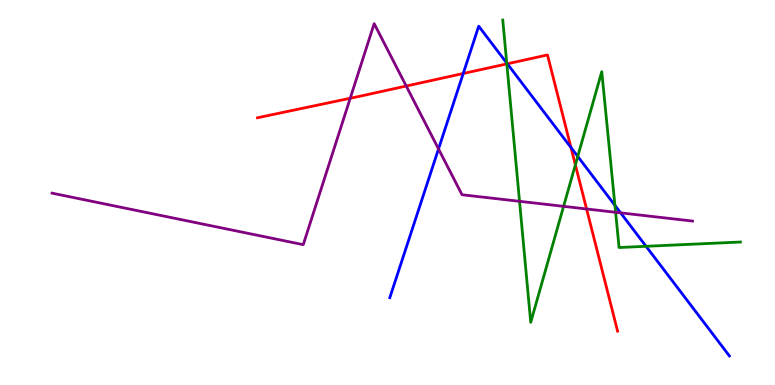[{'lines': ['blue', 'red'], 'intersections': [{'x': 5.98, 'y': 8.09}, {'x': 6.55, 'y': 8.34}, {'x': 7.37, 'y': 6.17}]}, {'lines': ['green', 'red'], 'intersections': [{'x': 6.54, 'y': 8.34}, {'x': 7.42, 'y': 5.72}]}, {'lines': ['purple', 'red'], 'intersections': [{'x': 4.52, 'y': 7.45}, {'x': 5.24, 'y': 7.77}, {'x': 7.57, 'y': 4.57}]}, {'lines': ['blue', 'green'], 'intersections': [{'x': 6.54, 'y': 8.36}, {'x': 7.45, 'y': 5.94}, {'x': 7.93, 'y': 4.67}, {'x': 8.34, 'y': 3.6}]}, {'lines': ['blue', 'purple'], 'intersections': [{'x': 5.66, 'y': 6.13}, {'x': 8.01, 'y': 4.47}]}, {'lines': ['green', 'purple'], 'intersections': [{'x': 6.7, 'y': 4.77}, {'x': 7.27, 'y': 4.64}, {'x': 7.94, 'y': 4.49}]}]